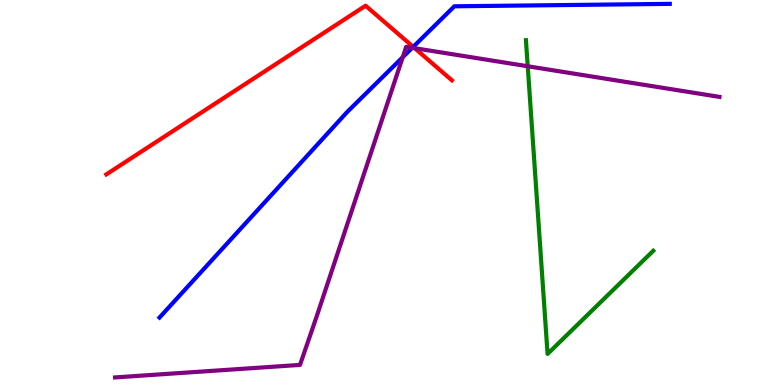[{'lines': ['blue', 'red'], 'intersections': [{'x': 5.33, 'y': 8.78}]}, {'lines': ['green', 'red'], 'intersections': []}, {'lines': ['purple', 'red'], 'intersections': [{'x': 5.35, 'y': 8.75}]}, {'lines': ['blue', 'green'], 'intersections': []}, {'lines': ['blue', 'purple'], 'intersections': [{'x': 5.2, 'y': 8.51}, {'x': 5.32, 'y': 8.76}]}, {'lines': ['green', 'purple'], 'intersections': [{'x': 6.81, 'y': 8.28}]}]